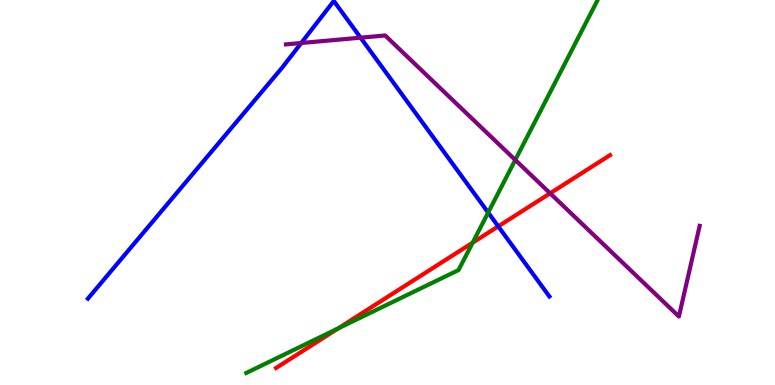[{'lines': ['blue', 'red'], 'intersections': [{'x': 6.43, 'y': 4.12}]}, {'lines': ['green', 'red'], 'intersections': [{'x': 4.36, 'y': 1.47}, {'x': 6.1, 'y': 3.7}]}, {'lines': ['purple', 'red'], 'intersections': [{'x': 7.1, 'y': 4.98}]}, {'lines': ['blue', 'green'], 'intersections': [{'x': 6.3, 'y': 4.48}]}, {'lines': ['blue', 'purple'], 'intersections': [{'x': 3.89, 'y': 8.88}, {'x': 4.65, 'y': 9.02}]}, {'lines': ['green', 'purple'], 'intersections': [{'x': 6.65, 'y': 5.85}]}]